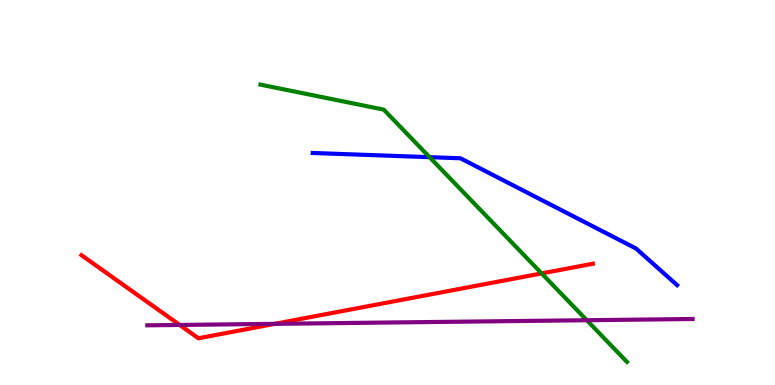[{'lines': ['blue', 'red'], 'intersections': []}, {'lines': ['green', 'red'], 'intersections': [{'x': 6.99, 'y': 2.9}]}, {'lines': ['purple', 'red'], 'intersections': [{'x': 2.32, 'y': 1.56}, {'x': 3.54, 'y': 1.59}]}, {'lines': ['blue', 'green'], 'intersections': [{'x': 5.54, 'y': 5.92}]}, {'lines': ['blue', 'purple'], 'intersections': []}, {'lines': ['green', 'purple'], 'intersections': [{'x': 7.57, 'y': 1.68}]}]